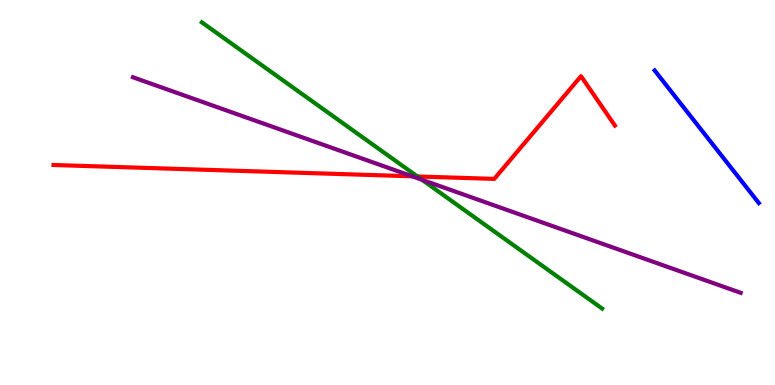[{'lines': ['blue', 'red'], 'intersections': []}, {'lines': ['green', 'red'], 'intersections': [{'x': 5.39, 'y': 5.42}]}, {'lines': ['purple', 'red'], 'intersections': [{'x': 5.32, 'y': 5.42}]}, {'lines': ['blue', 'green'], 'intersections': []}, {'lines': ['blue', 'purple'], 'intersections': []}, {'lines': ['green', 'purple'], 'intersections': [{'x': 5.45, 'y': 5.33}]}]